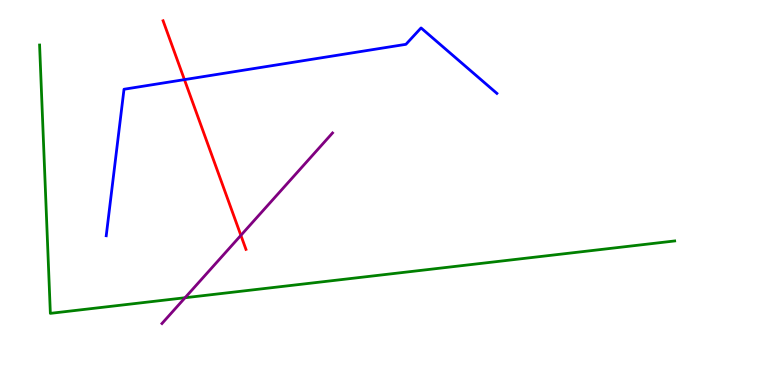[{'lines': ['blue', 'red'], 'intersections': [{'x': 2.38, 'y': 7.93}]}, {'lines': ['green', 'red'], 'intersections': []}, {'lines': ['purple', 'red'], 'intersections': [{'x': 3.11, 'y': 3.89}]}, {'lines': ['blue', 'green'], 'intersections': []}, {'lines': ['blue', 'purple'], 'intersections': []}, {'lines': ['green', 'purple'], 'intersections': [{'x': 2.39, 'y': 2.27}]}]